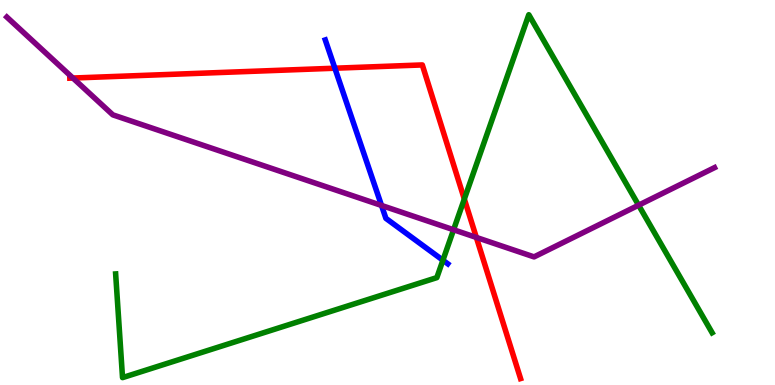[{'lines': ['blue', 'red'], 'intersections': [{'x': 4.32, 'y': 8.23}]}, {'lines': ['green', 'red'], 'intersections': [{'x': 5.99, 'y': 4.83}]}, {'lines': ['purple', 'red'], 'intersections': [{'x': 0.941, 'y': 7.97}, {'x': 6.15, 'y': 3.83}]}, {'lines': ['blue', 'green'], 'intersections': [{'x': 5.72, 'y': 3.24}]}, {'lines': ['blue', 'purple'], 'intersections': [{'x': 4.92, 'y': 4.66}]}, {'lines': ['green', 'purple'], 'intersections': [{'x': 5.85, 'y': 4.03}, {'x': 8.24, 'y': 4.67}]}]